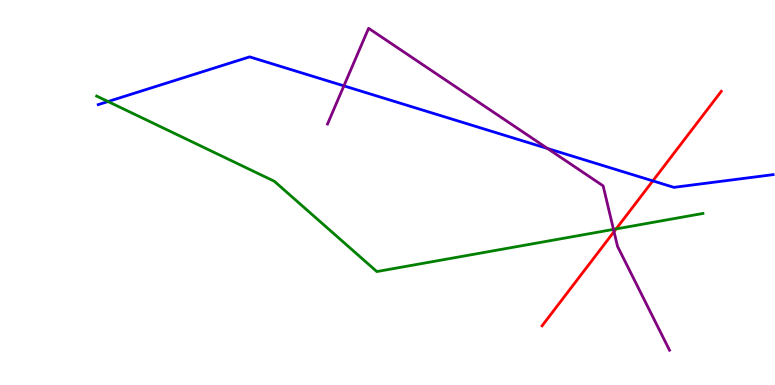[{'lines': ['blue', 'red'], 'intersections': [{'x': 8.42, 'y': 5.3}]}, {'lines': ['green', 'red'], 'intersections': [{'x': 7.95, 'y': 4.05}]}, {'lines': ['purple', 'red'], 'intersections': [{'x': 7.92, 'y': 3.98}]}, {'lines': ['blue', 'green'], 'intersections': [{'x': 1.39, 'y': 7.36}]}, {'lines': ['blue', 'purple'], 'intersections': [{'x': 4.44, 'y': 7.77}, {'x': 7.06, 'y': 6.14}]}, {'lines': ['green', 'purple'], 'intersections': [{'x': 7.92, 'y': 4.04}]}]